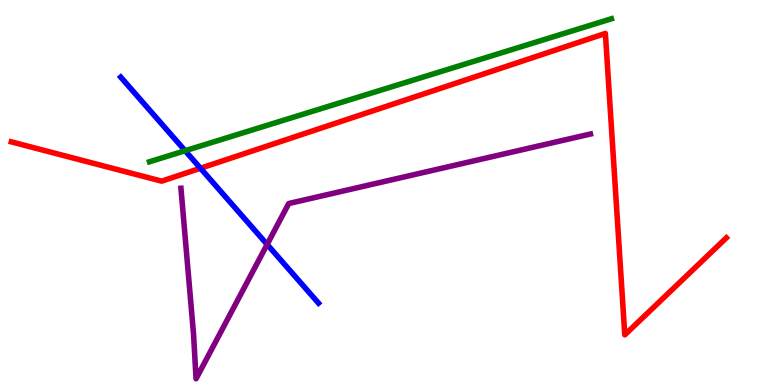[{'lines': ['blue', 'red'], 'intersections': [{'x': 2.59, 'y': 5.63}]}, {'lines': ['green', 'red'], 'intersections': []}, {'lines': ['purple', 'red'], 'intersections': []}, {'lines': ['blue', 'green'], 'intersections': [{'x': 2.39, 'y': 6.09}]}, {'lines': ['blue', 'purple'], 'intersections': [{'x': 3.45, 'y': 3.65}]}, {'lines': ['green', 'purple'], 'intersections': []}]